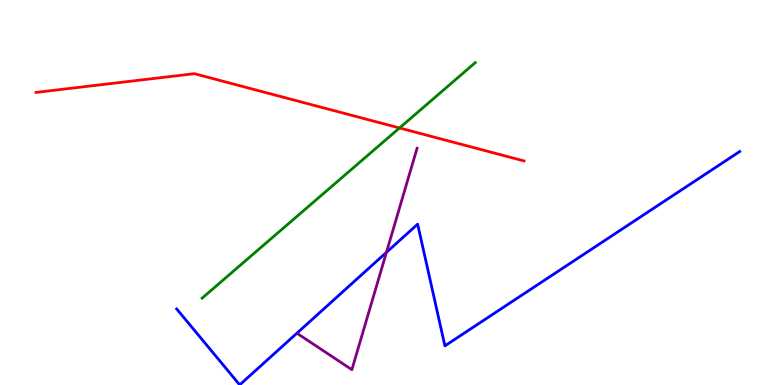[{'lines': ['blue', 'red'], 'intersections': []}, {'lines': ['green', 'red'], 'intersections': [{'x': 5.15, 'y': 6.68}]}, {'lines': ['purple', 'red'], 'intersections': []}, {'lines': ['blue', 'green'], 'intersections': []}, {'lines': ['blue', 'purple'], 'intersections': [{'x': 4.99, 'y': 3.44}]}, {'lines': ['green', 'purple'], 'intersections': []}]